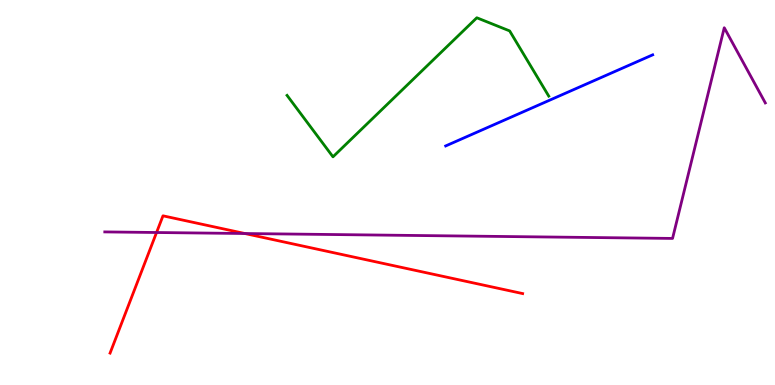[{'lines': ['blue', 'red'], 'intersections': []}, {'lines': ['green', 'red'], 'intersections': []}, {'lines': ['purple', 'red'], 'intersections': [{'x': 2.02, 'y': 3.96}, {'x': 3.16, 'y': 3.93}]}, {'lines': ['blue', 'green'], 'intersections': []}, {'lines': ['blue', 'purple'], 'intersections': []}, {'lines': ['green', 'purple'], 'intersections': []}]